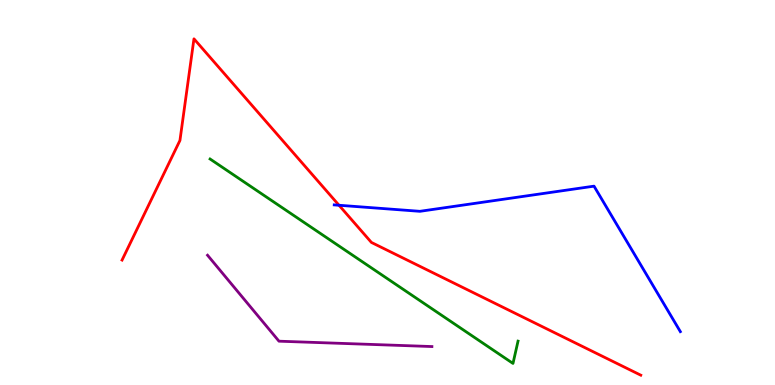[{'lines': ['blue', 'red'], 'intersections': [{'x': 4.37, 'y': 4.67}]}, {'lines': ['green', 'red'], 'intersections': []}, {'lines': ['purple', 'red'], 'intersections': []}, {'lines': ['blue', 'green'], 'intersections': []}, {'lines': ['blue', 'purple'], 'intersections': []}, {'lines': ['green', 'purple'], 'intersections': []}]